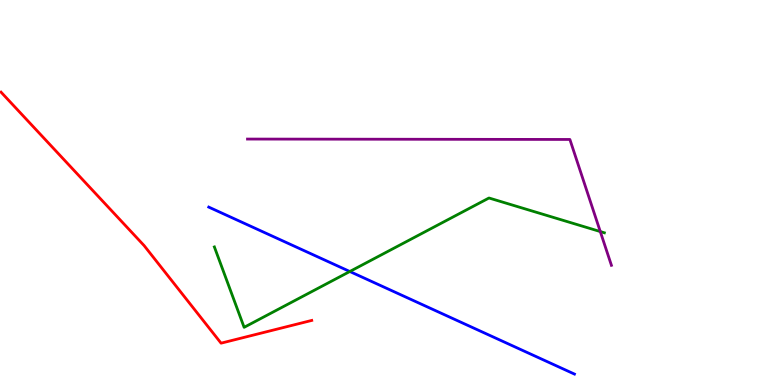[{'lines': ['blue', 'red'], 'intersections': []}, {'lines': ['green', 'red'], 'intersections': []}, {'lines': ['purple', 'red'], 'intersections': []}, {'lines': ['blue', 'green'], 'intersections': [{'x': 4.51, 'y': 2.95}]}, {'lines': ['blue', 'purple'], 'intersections': []}, {'lines': ['green', 'purple'], 'intersections': [{'x': 7.75, 'y': 3.99}]}]